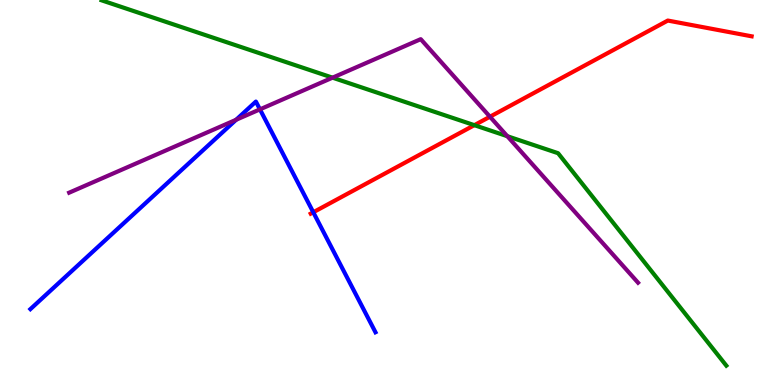[{'lines': ['blue', 'red'], 'intersections': [{'x': 4.04, 'y': 4.49}]}, {'lines': ['green', 'red'], 'intersections': [{'x': 6.12, 'y': 6.75}]}, {'lines': ['purple', 'red'], 'intersections': [{'x': 6.32, 'y': 6.97}]}, {'lines': ['blue', 'green'], 'intersections': []}, {'lines': ['blue', 'purple'], 'intersections': [{'x': 3.05, 'y': 6.89}, {'x': 3.35, 'y': 7.16}]}, {'lines': ['green', 'purple'], 'intersections': [{'x': 4.29, 'y': 7.98}, {'x': 6.55, 'y': 6.46}]}]